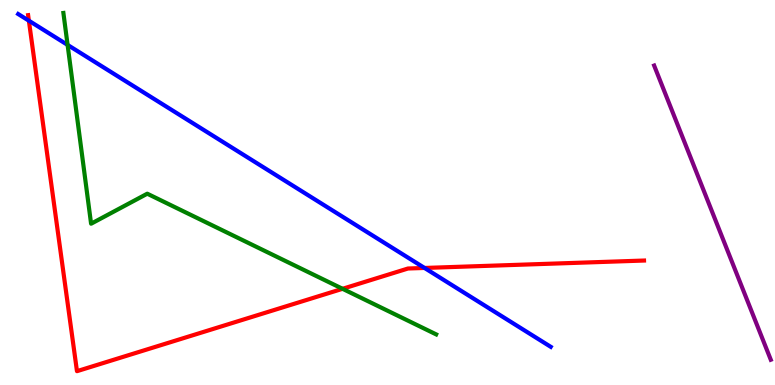[{'lines': ['blue', 'red'], 'intersections': [{'x': 0.373, 'y': 9.46}, {'x': 5.48, 'y': 3.04}]}, {'lines': ['green', 'red'], 'intersections': [{'x': 4.42, 'y': 2.5}]}, {'lines': ['purple', 'red'], 'intersections': []}, {'lines': ['blue', 'green'], 'intersections': [{'x': 0.872, 'y': 8.83}]}, {'lines': ['blue', 'purple'], 'intersections': []}, {'lines': ['green', 'purple'], 'intersections': []}]